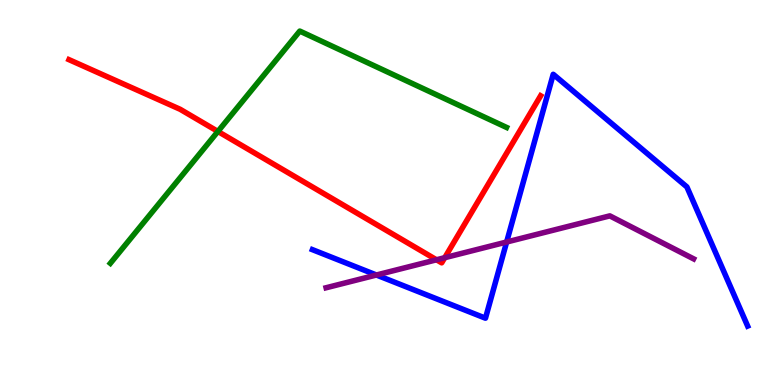[{'lines': ['blue', 'red'], 'intersections': []}, {'lines': ['green', 'red'], 'intersections': [{'x': 2.81, 'y': 6.59}]}, {'lines': ['purple', 'red'], 'intersections': [{'x': 5.63, 'y': 3.25}, {'x': 5.74, 'y': 3.31}]}, {'lines': ['blue', 'green'], 'intersections': []}, {'lines': ['blue', 'purple'], 'intersections': [{'x': 4.86, 'y': 2.86}, {'x': 6.54, 'y': 3.71}]}, {'lines': ['green', 'purple'], 'intersections': []}]